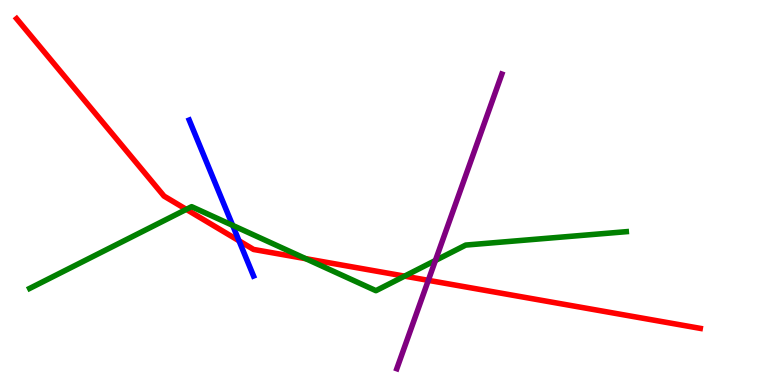[{'lines': ['blue', 'red'], 'intersections': [{'x': 3.08, 'y': 3.75}]}, {'lines': ['green', 'red'], 'intersections': [{'x': 2.4, 'y': 4.56}, {'x': 3.94, 'y': 3.28}, {'x': 5.22, 'y': 2.83}]}, {'lines': ['purple', 'red'], 'intersections': [{'x': 5.53, 'y': 2.72}]}, {'lines': ['blue', 'green'], 'intersections': [{'x': 3.0, 'y': 4.15}]}, {'lines': ['blue', 'purple'], 'intersections': []}, {'lines': ['green', 'purple'], 'intersections': [{'x': 5.62, 'y': 3.23}]}]